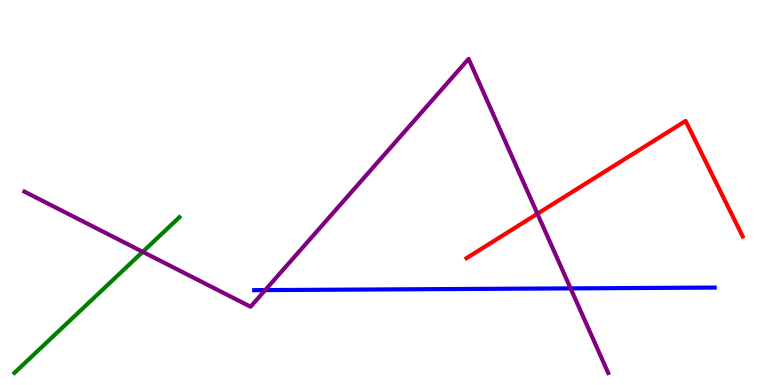[{'lines': ['blue', 'red'], 'intersections': []}, {'lines': ['green', 'red'], 'intersections': []}, {'lines': ['purple', 'red'], 'intersections': [{'x': 6.93, 'y': 4.45}]}, {'lines': ['blue', 'green'], 'intersections': []}, {'lines': ['blue', 'purple'], 'intersections': [{'x': 3.42, 'y': 2.46}, {'x': 7.36, 'y': 2.51}]}, {'lines': ['green', 'purple'], 'intersections': [{'x': 1.84, 'y': 3.46}]}]